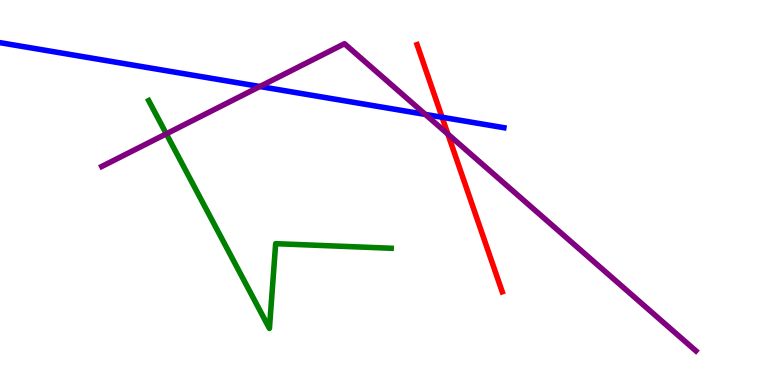[{'lines': ['blue', 'red'], 'intersections': [{'x': 5.7, 'y': 6.95}]}, {'lines': ['green', 'red'], 'intersections': []}, {'lines': ['purple', 'red'], 'intersections': [{'x': 5.78, 'y': 6.52}]}, {'lines': ['blue', 'green'], 'intersections': []}, {'lines': ['blue', 'purple'], 'intersections': [{'x': 3.35, 'y': 7.75}, {'x': 5.49, 'y': 7.03}]}, {'lines': ['green', 'purple'], 'intersections': [{'x': 2.15, 'y': 6.52}]}]